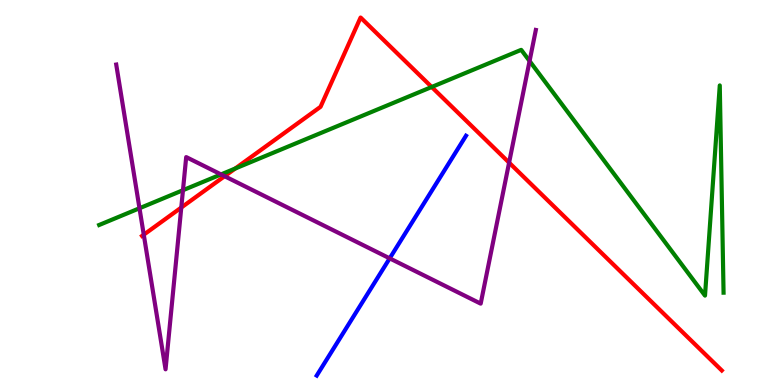[{'lines': ['blue', 'red'], 'intersections': []}, {'lines': ['green', 'red'], 'intersections': [{'x': 3.04, 'y': 5.62}, {'x': 5.57, 'y': 7.74}]}, {'lines': ['purple', 'red'], 'intersections': [{'x': 1.86, 'y': 3.9}, {'x': 2.34, 'y': 4.61}, {'x': 2.9, 'y': 5.42}, {'x': 6.57, 'y': 5.78}]}, {'lines': ['blue', 'green'], 'intersections': []}, {'lines': ['blue', 'purple'], 'intersections': [{'x': 5.03, 'y': 3.29}]}, {'lines': ['green', 'purple'], 'intersections': [{'x': 1.8, 'y': 4.59}, {'x': 2.36, 'y': 5.06}, {'x': 2.85, 'y': 5.47}, {'x': 6.83, 'y': 8.41}]}]